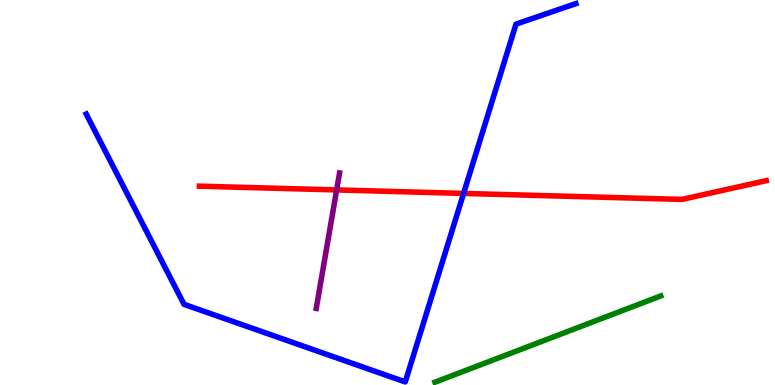[{'lines': ['blue', 'red'], 'intersections': [{'x': 5.98, 'y': 4.98}]}, {'lines': ['green', 'red'], 'intersections': []}, {'lines': ['purple', 'red'], 'intersections': [{'x': 4.34, 'y': 5.07}]}, {'lines': ['blue', 'green'], 'intersections': []}, {'lines': ['blue', 'purple'], 'intersections': []}, {'lines': ['green', 'purple'], 'intersections': []}]